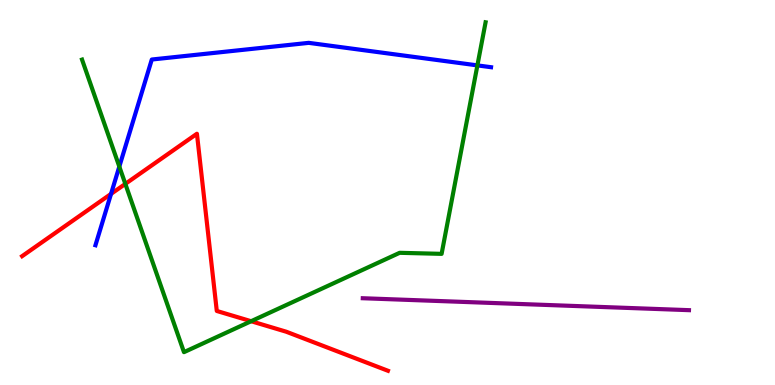[{'lines': ['blue', 'red'], 'intersections': [{'x': 1.43, 'y': 4.96}]}, {'lines': ['green', 'red'], 'intersections': [{'x': 1.62, 'y': 5.22}, {'x': 3.24, 'y': 1.66}]}, {'lines': ['purple', 'red'], 'intersections': []}, {'lines': ['blue', 'green'], 'intersections': [{'x': 1.54, 'y': 5.67}, {'x': 6.16, 'y': 8.3}]}, {'lines': ['blue', 'purple'], 'intersections': []}, {'lines': ['green', 'purple'], 'intersections': []}]